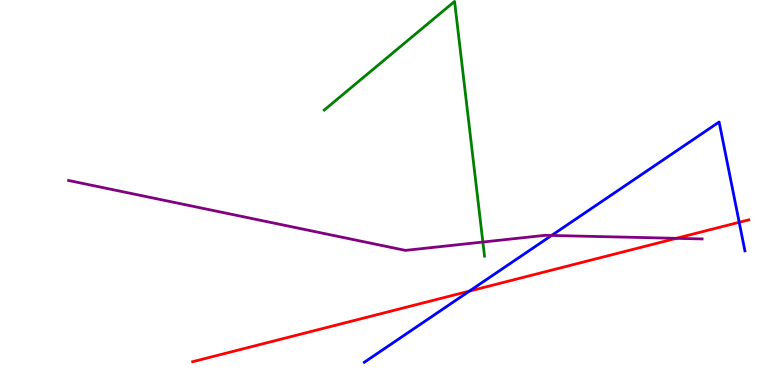[{'lines': ['blue', 'red'], 'intersections': [{'x': 6.06, 'y': 2.44}, {'x': 9.54, 'y': 4.23}]}, {'lines': ['green', 'red'], 'intersections': []}, {'lines': ['purple', 'red'], 'intersections': [{'x': 8.73, 'y': 3.81}]}, {'lines': ['blue', 'green'], 'intersections': []}, {'lines': ['blue', 'purple'], 'intersections': [{'x': 7.12, 'y': 3.88}]}, {'lines': ['green', 'purple'], 'intersections': [{'x': 6.23, 'y': 3.71}]}]